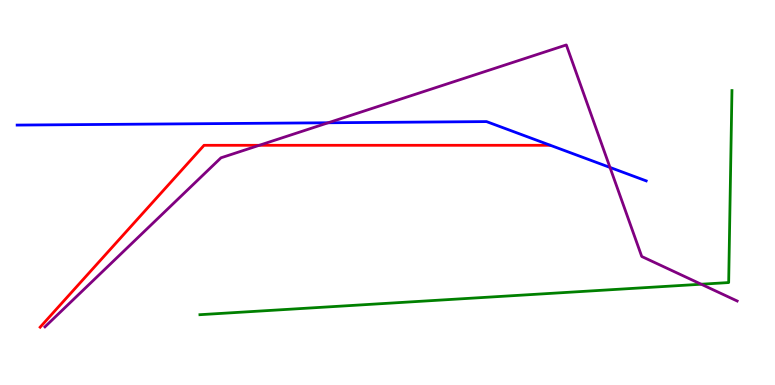[{'lines': ['blue', 'red'], 'intersections': []}, {'lines': ['green', 'red'], 'intersections': []}, {'lines': ['purple', 'red'], 'intersections': [{'x': 3.34, 'y': 6.23}]}, {'lines': ['blue', 'green'], 'intersections': []}, {'lines': ['blue', 'purple'], 'intersections': [{'x': 4.23, 'y': 6.81}, {'x': 7.87, 'y': 5.65}]}, {'lines': ['green', 'purple'], 'intersections': [{'x': 9.05, 'y': 2.62}]}]